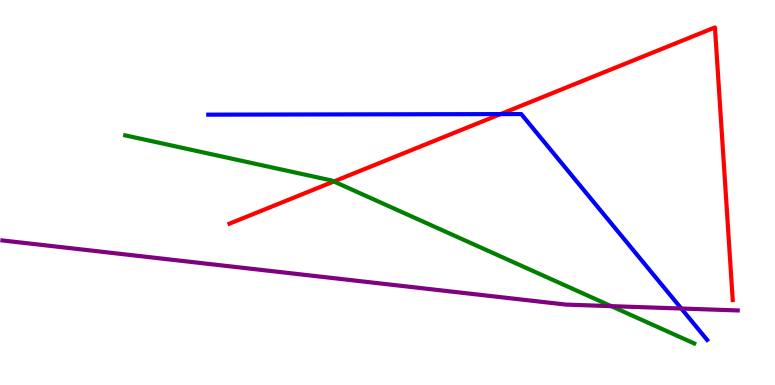[{'lines': ['blue', 'red'], 'intersections': [{'x': 6.46, 'y': 7.04}]}, {'lines': ['green', 'red'], 'intersections': [{'x': 4.31, 'y': 5.29}]}, {'lines': ['purple', 'red'], 'intersections': []}, {'lines': ['blue', 'green'], 'intersections': []}, {'lines': ['blue', 'purple'], 'intersections': [{'x': 8.79, 'y': 1.99}]}, {'lines': ['green', 'purple'], 'intersections': [{'x': 7.89, 'y': 2.05}]}]